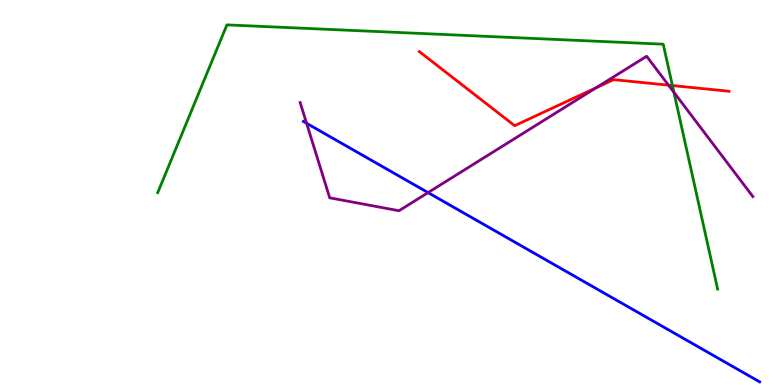[{'lines': ['blue', 'red'], 'intersections': []}, {'lines': ['green', 'red'], 'intersections': [{'x': 8.68, 'y': 7.78}]}, {'lines': ['purple', 'red'], 'intersections': [{'x': 7.69, 'y': 7.72}, {'x': 8.63, 'y': 7.79}]}, {'lines': ['blue', 'green'], 'intersections': []}, {'lines': ['blue', 'purple'], 'intersections': [{'x': 3.96, 'y': 6.8}, {'x': 5.52, 'y': 5.0}]}, {'lines': ['green', 'purple'], 'intersections': [{'x': 8.7, 'y': 7.6}]}]